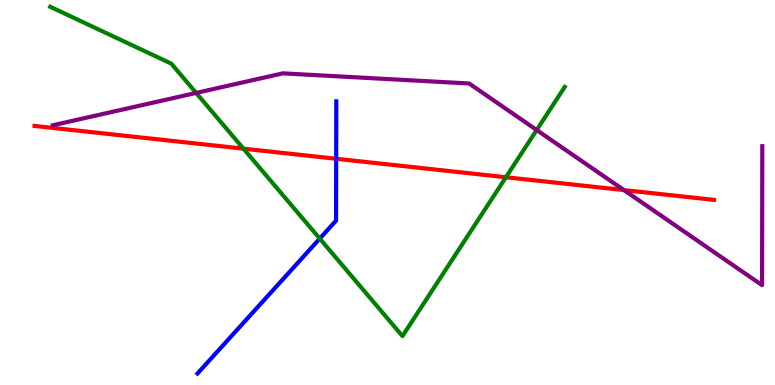[{'lines': ['blue', 'red'], 'intersections': [{'x': 4.34, 'y': 5.88}]}, {'lines': ['green', 'red'], 'intersections': [{'x': 3.14, 'y': 6.14}, {'x': 6.53, 'y': 5.4}]}, {'lines': ['purple', 'red'], 'intersections': [{'x': 8.05, 'y': 5.06}]}, {'lines': ['blue', 'green'], 'intersections': [{'x': 4.13, 'y': 3.8}]}, {'lines': ['blue', 'purple'], 'intersections': []}, {'lines': ['green', 'purple'], 'intersections': [{'x': 2.53, 'y': 7.59}, {'x': 6.92, 'y': 6.62}]}]